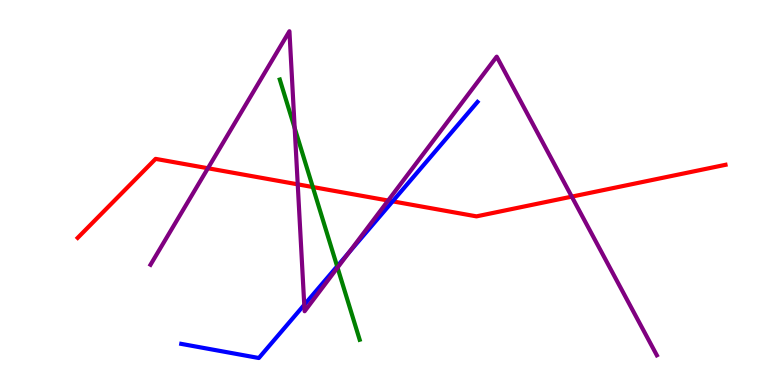[{'lines': ['blue', 'red'], 'intersections': [{'x': 5.07, 'y': 4.77}]}, {'lines': ['green', 'red'], 'intersections': [{'x': 4.04, 'y': 5.14}]}, {'lines': ['purple', 'red'], 'intersections': [{'x': 2.68, 'y': 5.63}, {'x': 3.84, 'y': 5.21}, {'x': 5.01, 'y': 4.79}, {'x': 7.38, 'y': 4.89}]}, {'lines': ['blue', 'green'], 'intersections': [{'x': 4.35, 'y': 3.08}]}, {'lines': ['blue', 'purple'], 'intersections': [{'x': 3.93, 'y': 2.08}, {'x': 4.5, 'y': 3.44}]}, {'lines': ['green', 'purple'], 'intersections': [{'x': 3.8, 'y': 6.67}, {'x': 4.36, 'y': 3.05}]}]